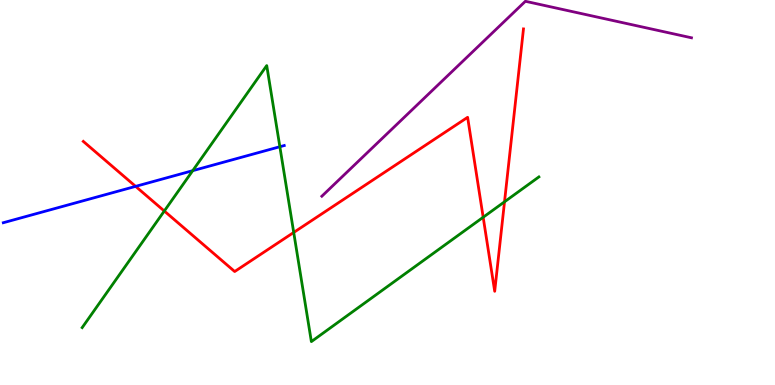[{'lines': ['blue', 'red'], 'intersections': [{'x': 1.75, 'y': 5.16}]}, {'lines': ['green', 'red'], 'intersections': [{'x': 2.12, 'y': 4.52}, {'x': 3.79, 'y': 3.96}, {'x': 6.23, 'y': 4.36}, {'x': 6.51, 'y': 4.76}]}, {'lines': ['purple', 'red'], 'intersections': []}, {'lines': ['blue', 'green'], 'intersections': [{'x': 2.49, 'y': 5.57}, {'x': 3.61, 'y': 6.19}]}, {'lines': ['blue', 'purple'], 'intersections': []}, {'lines': ['green', 'purple'], 'intersections': []}]